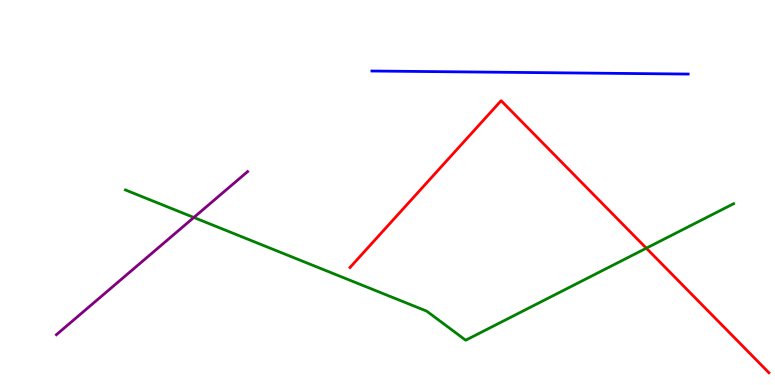[{'lines': ['blue', 'red'], 'intersections': []}, {'lines': ['green', 'red'], 'intersections': [{'x': 8.34, 'y': 3.55}]}, {'lines': ['purple', 'red'], 'intersections': []}, {'lines': ['blue', 'green'], 'intersections': []}, {'lines': ['blue', 'purple'], 'intersections': []}, {'lines': ['green', 'purple'], 'intersections': [{'x': 2.5, 'y': 4.35}]}]